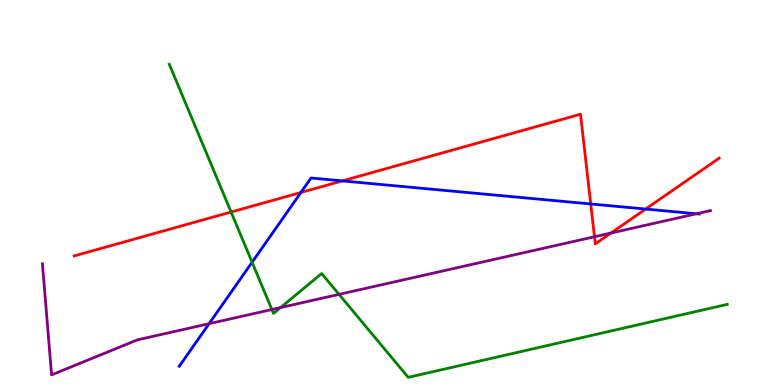[{'lines': ['blue', 'red'], 'intersections': [{'x': 3.88, 'y': 5.0}, {'x': 4.42, 'y': 5.3}, {'x': 7.62, 'y': 4.7}, {'x': 8.33, 'y': 4.57}]}, {'lines': ['green', 'red'], 'intersections': [{'x': 2.98, 'y': 4.49}]}, {'lines': ['purple', 'red'], 'intersections': [{'x': 7.67, 'y': 3.85}, {'x': 7.88, 'y': 3.95}]}, {'lines': ['blue', 'green'], 'intersections': [{'x': 3.25, 'y': 3.19}]}, {'lines': ['blue', 'purple'], 'intersections': [{'x': 2.7, 'y': 1.59}, {'x': 8.99, 'y': 4.45}]}, {'lines': ['green', 'purple'], 'intersections': [{'x': 3.51, 'y': 1.96}, {'x': 3.62, 'y': 2.01}, {'x': 4.37, 'y': 2.35}]}]